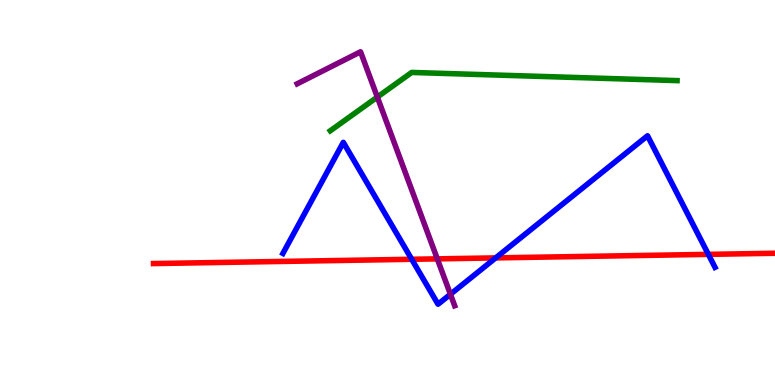[{'lines': ['blue', 'red'], 'intersections': [{'x': 5.31, 'y': 3.27}, {'x': 6.4, 'y': 3.3}, {'x': 9.14, 'y': 3.39}]}, {'lines': ['green', 'red'], 'intersections': []}, {'lines': ['purple', 'red'], 'intersections': [{'x': 5.64, 'y': 3.28}]}, {'lines': ['blue', 'green'], 'intersections': []}, {'lines': ['blue', 'purple'], 'intersections': [{'x': 5.81, 'y': 2.36}]}, {'lines': ['green', 'purple'], 'intersections': [{'x': 4.87, 'y': 7.48}]}]